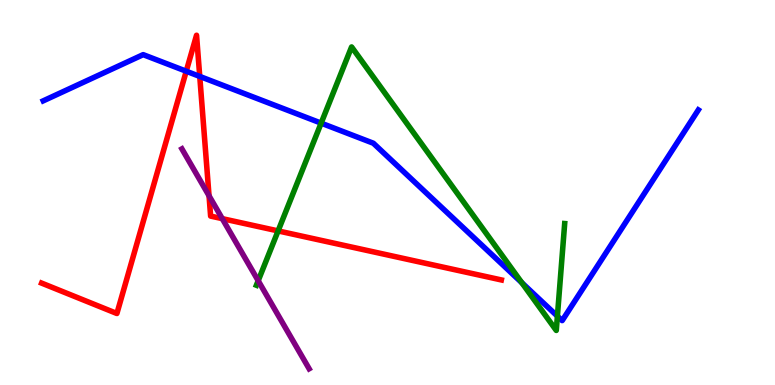[{'lines': ['blue', 'red'], 'intersections': [{'x': 2.4, 'y': 8.15}, {'x': 2.58, 'y': 8.01}]}, {'lines': ['green', 'red'], 'intersections': [{'x': 3.59, 'y': 4.0}]}, {'lines': ['purple', 'red'], 'intersections': [{'x': 2.7, 'y': 4.91}, {'x': 2.87, 'y': 4.32}]}, {'lines': ['blue', 'green'], 'intersections': [{'x': 4.14, 'y': 6.8}, {'x': 6.73, 'y': 2.66}, {'x': 7.19, 'y': 1.79}]}, {'lines': ['blue', 'purple'], 'intersections': []}, {'lines': ['green', 'purple'], 'intersections': [{'x': 3.33, 'y': 2.71}]}]